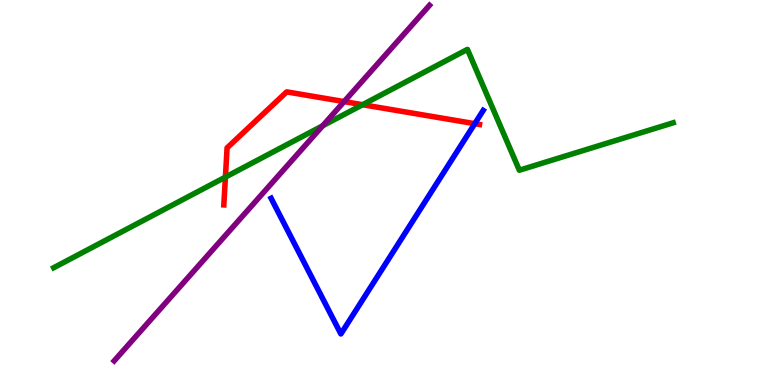[{'lines': ['blue', 'red'], 'intersections': [{'x': 6.13, 'y': 6.79}]}, {'lines': ['green', 'red'], 'intersections': [{'x': 2.91, 'y': 5.4}, {'x': 4.68, 'y': 7.28}]}, {'lines': ['purple', 'red'], 'intersections': [{'x': 4.44, 'y': 7.36}]}, {'lines': ['blue', 'green'], 'intersections': []}, {'lines': ['blue', 'purple'], 'intersections': []}, {'lines': ['green', 'purple'], 'intersections': [{'x': 4.16, 'y': 6.73}]}]